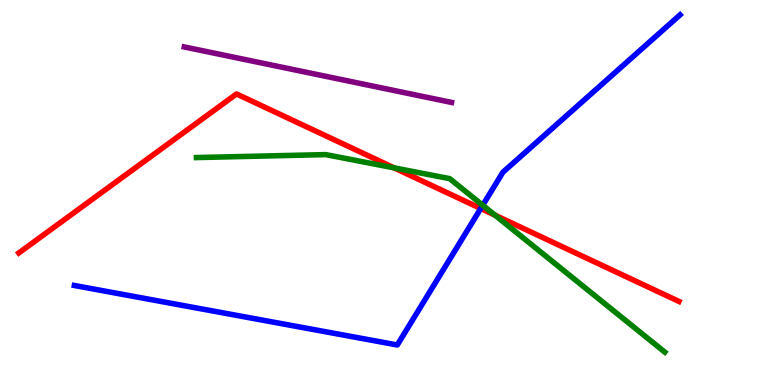[{'lines': ['blue', 'red'], 'intersections': [{'x': 6.2, 'y': 4.58}]}, {'lines': ['green', 'red'], 'intersections': [{'x': 5.09, 'y': 5.64}, {'x': 6.39, 'y': 4.41}]}, {'lines': ['purple', 'red'], 'intersections': []}, {'lines': ['blue', 'green'], 'intersections': [{'x': 6.23, 'y': 4.67}]}, {'lines': ['blue', 'purple'], 'intersections': []}, {'lines': ['green', 'purple'], 'intersections': []}]